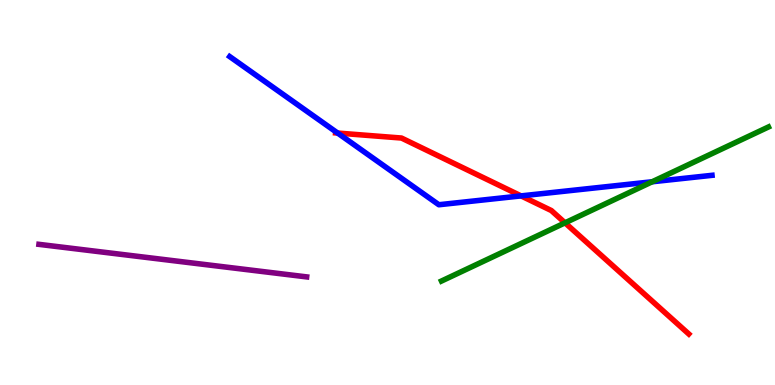[{'lines': ['blue', 'red'], 'intersections': [{'x': 4.36, 'y': 6.54}, {'x': 6.72, 'y': 4.91}]}, {'lines': ['green', 'red'], 'intersections': [{'x': 7.29, 'y': 4.21}]}, {'lines': ['purple', 'red'], 'intersections': []}, {'lines': ['blue', 'green'], 'intersections': [{'x': 8.42, 'y': 5.28}]}, {'lines': ['blue', 'purple'], 'intersections': []}, {'lines': ['green', 'purple'], 'intersections': []}]